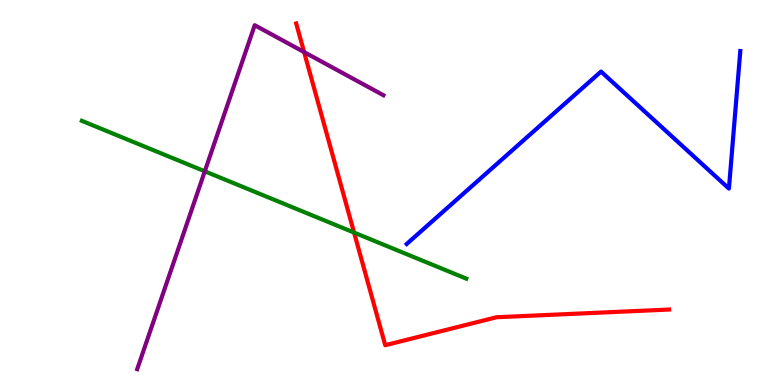[{'lines': ['blue', 'red'], 'intersections': []}, {'lines': ['green', 'red'], 'intersections': [{'x': 4.57, 'y': 3.96}]}, {'lines': ['purple', 'red'], 'intersections': [{'x': 3.92, 'y': 8.65}]}, {'lines': ['blue', 'green'], 'intersections': []}, {'lines': ['blue', 'purple'], 'intersections': []}, {'lines': ['green', 'purple'], 'intersections': [{'x': 2.64, 'y': 5.55}]}]